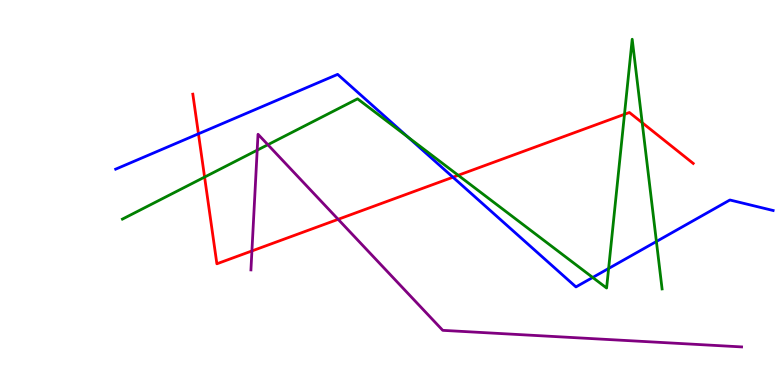[{'lines': ['blue', 'red'], 'intersections': [{'x': 2.56, 'y': 6.52}, {'x': 5.84, 'y': 5.4}]}, {'lines': ['green', 'red'], 'intersections': [{'x': 2.64, 'y': 5.4}, {'x': 5.91, 'y': 5.45}, {'x': 8.06, 'y': 7.03}, {'x': 8.29, 'y': 6.81}]}, {'lines': ['purple', 'red'], 'intersections': [{'x': 3.25, 'y': 3.48}, {'x': 4.36, 'y': 4.3}]}, {'lines': ['blue', 'green'], 'intersections': [{'x': 5.27, 'y': 6.44}, {'x': 7.65, 'y': 2.79}, {'x': 7.85, 'y': 3.03}, {'x': 8.47, 'y': 3.73}]}, {'lines': ['blue', 'purple'], 'intersections': []}, {'lines': ['green', 'purple'], 'intersections': [{'x': 3.32, 'y': 6.1}, {'x': 3.46, 'y': 6.24}]}]